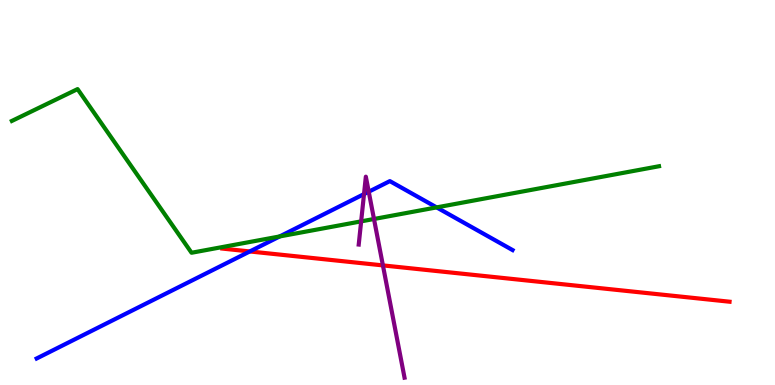[{'lines': ['blue', 'red'], 'intersections': [{'x': 3.22, 'y': 3.47}]}, {'lines': ['green', 'red'], 'intersections': []}, {'lines': ['purple', 'red'], 'intersections': [{'x': 4.94, 'y': 3.11}]}, {'lines': ['blue', 'green'], 'intersections': [{'x': 3.61, 'y': 3.86}, {'x': 5.63, 'y': 4.61}]}, {'lines': ['blue', 'purple'], 'intersections': [{'x': 4.7, 'y': 4.96}, {'x': 4.76, 'y': 5.02}]}, {'lines': ['green', 'purple'], 'intersections': [{'x': 4.66, 'y': 4.25}, {'x': 4.83, 'y': 4.31}]}]